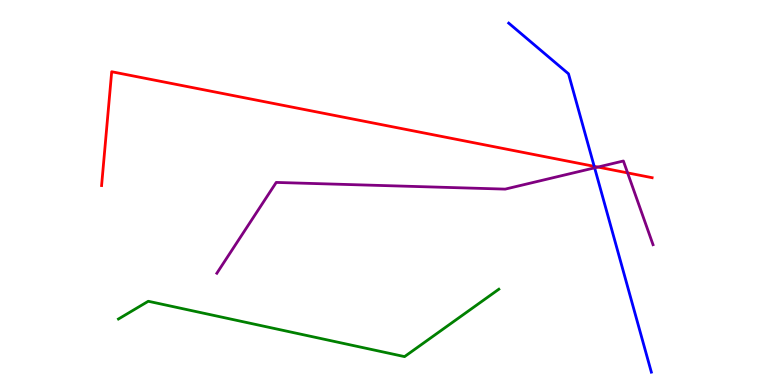[{'lines': ['blue', 'red'], 'intersections': [{'x': 7.67, 'y': 5.68}]}, {'lines': ['green', 'red'], 'intersections': []}, {'lines': ['purple', 'red'], 'intersections': [{'x': 7.71, 'y': 5.66}, {'x': 8.1, 'y': 5.51}]}, {'lines': ['blue', 'green'], 'intersections': []}, {'lines': ['blue', 'purple'], 'intersections': [{'x': 7.67, 'y': 5.64}]}, {'lines': ['green', 'purple'], 'intersections': []}]